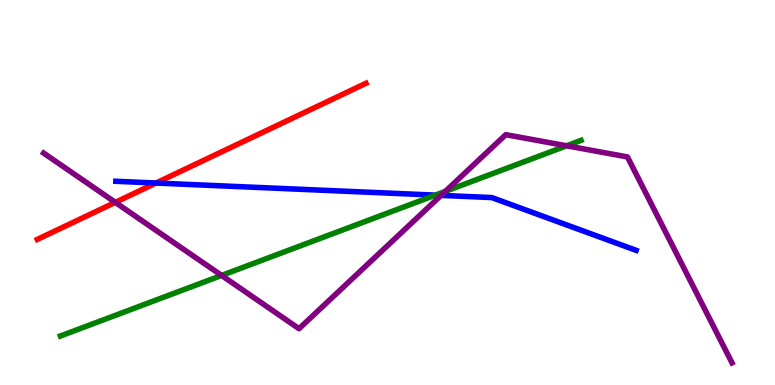[{'lines': ['blue', 'red'], 'intersections': [{'x': 2.01, 'y': 5.25}]}, {'lines': ['green', 'red'], 'intersections': []}, {'lines': ['purple', 'red'], 'intersections': [{'x': 1.49, 'y': 4.74}]}, {'lines': ['blue', 'green'], 'intersections': [{'x': 5.62, 'y': 4.93}]}, {'lines': ['blue', 'purple'], 'intersections': [{'x': 5.69, 'y': 4.93}]}, {'lines': ['green', 'purple'], 'intersections': [{'x': 2.86, 'y': 2.85}, {'x': 5.75, 'y': 5.03}, {'x': 7.31, 'y': 6.21}]}]